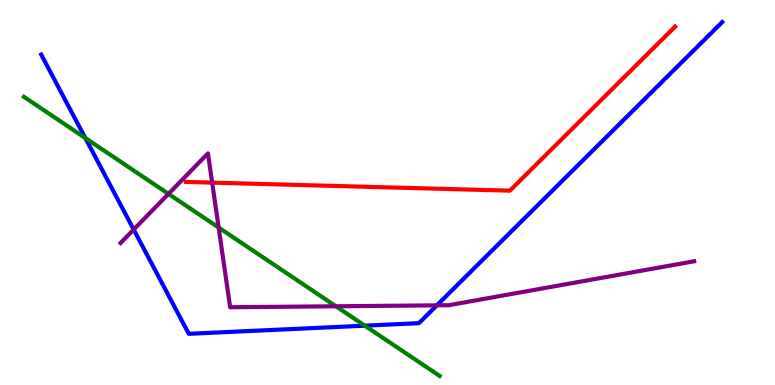[{'lines': ['blue', 'red'], 'intersections': []}, {'lines': ['green', 'red'], 'intersections': []}, {'lines': ['purple', 'red'], 'intersections': [{'x': 2.74, 'y': 5.26}]}, {'lines': ['blue', 'green'], 'intersections': [{'x': 1.1, 'y': 6.41}, {'x': 4.71, 'y': 1.54}]}, {'lines': ['blue', 'purple'], 'intersections': [{'x': 1.72, 'y': 4.04}, {'x': 5.64, 'y': 2.07}]}, {'lines': ['green', 'purple'], 'intersections': [{'x': 2.17, 'y': 4.96}, {'x': 2.82, 'y': 4.09}, {'x': 4.33, 'y': 2.04}]}]